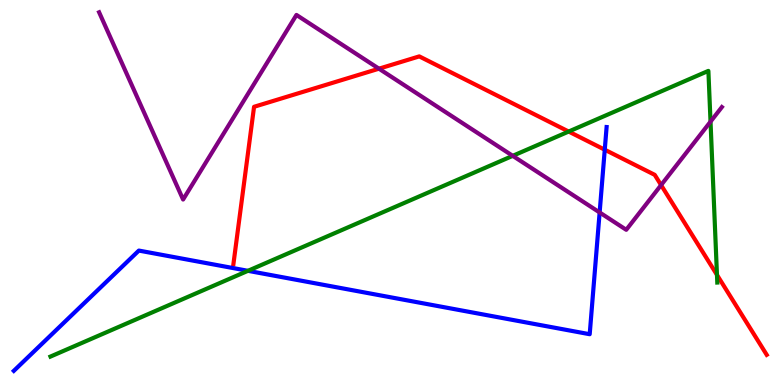[{'lines': ['blue', 'red'], 'intersections': [{'x': 7.8, 'y': 6.11}]}, {'lines': ['green', 'red'], 'intersections': [{'x': 7.34, 'y': 6.58}, {'x': 9.25, 'y': 2.86}]}, {'lines': ['purple', 'red'], 'intersections': [{'x': 4.89, 'y': 8.22}, {'x': 8.53, 'y': 5.19}]}, {'lines': ['blue', 'green'], 'intersections': [{'x': 3.2, 'y': 2.97}]}, {'lines': ['blue', 'purple'], 'intersections': [{'x': 7.74, 'y': 4.48}]}, {'lines': ['green', 'purple'], 'intersections': [{'x': 6.62, 'y': 5.95}, {'x': 9.17, 'y': 6.84}]}]